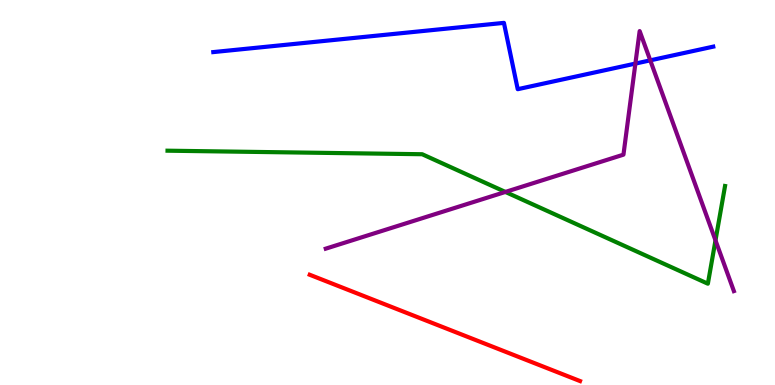[{'lines': ['blue', 'red'], 'intersections': []}, {'lines': ['green', 'red'], 'intersections': []}, {'lines': ['purple', 'red'], 'intersections': []}, {'lines': ['blue', 'green'], 'intersections': []}, {'lines': ['blue', 'purple'], 'intersections': [{'x': 8.2, 'y': 8.35}, {'x': 8.39, 'y': 8.43}]}, {'lines': ['green', 'purple'], 'intersections': [{'x': 6.52, 'y': 5.01}, {'x': 9.23, 'y': 3.76}]}]